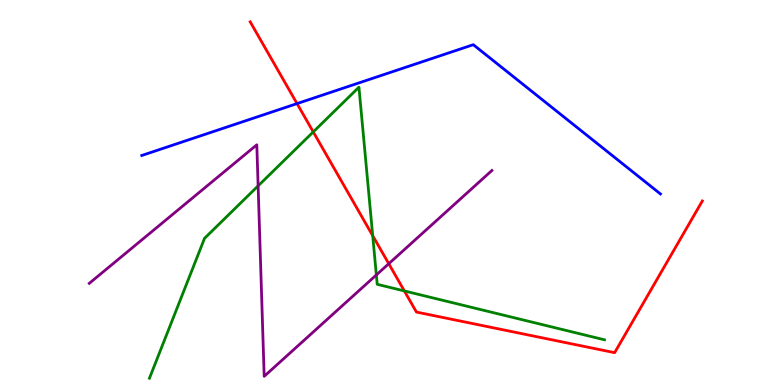[{'lines': ['blue', 'red'], 'intersections': [{'x': 3.83, 'y': 7.31}]}, {'lines': ['green', 'red'], 'intersections': [{'x': 4.04, 'y': 6.57}, {'x': 4.81, 'y': 3.88}, {'x': 5.22, 'y': 2.44}]}, {'lines': ['purple', 'red'], 'intersections': [{'x': 5.02, 'y': 3.15}]}, {'lines': ['blue', 'green'], 'intersections': []}, {'lines': ['blue', 'purple'], 'intersections': []}, {'lines': ['green', 'purple'], 'intersections': [{'x': 3.33, 'y': 5.17}, {'x': 4.86, 'y': 2.86}]}]